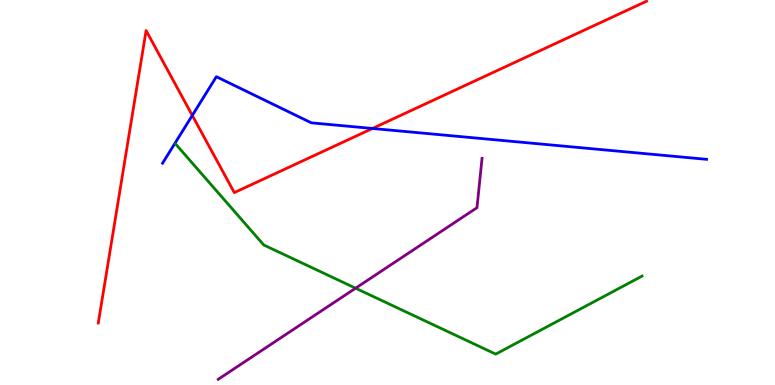[{'lines': ['blue', 'red'], 'intersections': [{'x': 2.48, 'y': 7.0}, {'x': 4.81, 'y': 6.66}]}, {'lines': ['green', 'red'], 'intersections': []}, {'lines': ['purple', 'red'], 'intersections': []}, {'lines': ['blue', 'green'], 'intersections': []}, {'lines': ['blue', 'purple'], 'intersections': []}, {'lines': ['green', 'purple'], 'intersections': [{'x': 4.59, 'y': 2.51}]}]